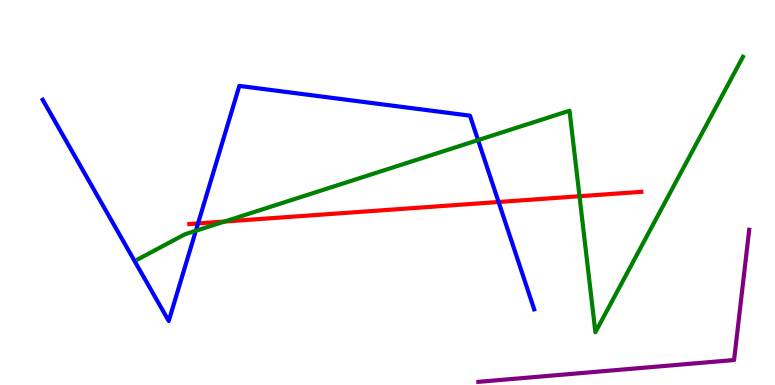[{'lines': ['blue', 'red'], 'intersections': [{'x': 2.56, 'y': 4.2}, {'x': 6.43, 'y': 4.75}]}, {'lines': ['green', 'red'], 'intersections': [{'x': 2.9, 'y': 4.25}, {'x': 7.48, 'y': 4.9}]}, {'lines': ['purple', 'red'], 'intersections': []}, {'lines': ['blue', 'green'], 'intersections': [{'x': 2.53, 'y': 4.01}, {'x': 6.17, 'y': 6.36}]}, {'lines': ['blue', 'purple'], 'intersections': []}, {'lines': ['green', 'purple'], 'intersections': []}]